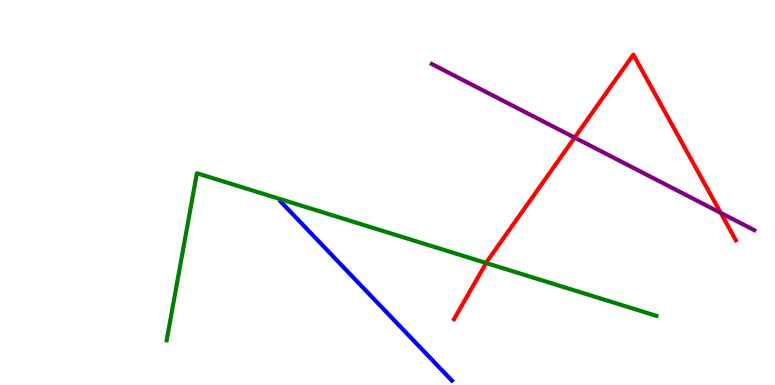[{'lines': ['blue', 'red'], 'intersections': []}, {'lines': ['green', 'red'], 'intersections': [{'x': 6.27, 'y': 3.17}]}, {'lines': ['purple', 'red'], 'intersections': [{'x': 7.41, 'y': 6.43}, {'x': 9.3, 'y': 4.47}]}, {'lines': ['blue', 'green'], 'intersections': []}, {'lines': ['blue', 'purple'], 'intersections': []}, {'lines': ['green', 'purple'], 'intersections': []}]